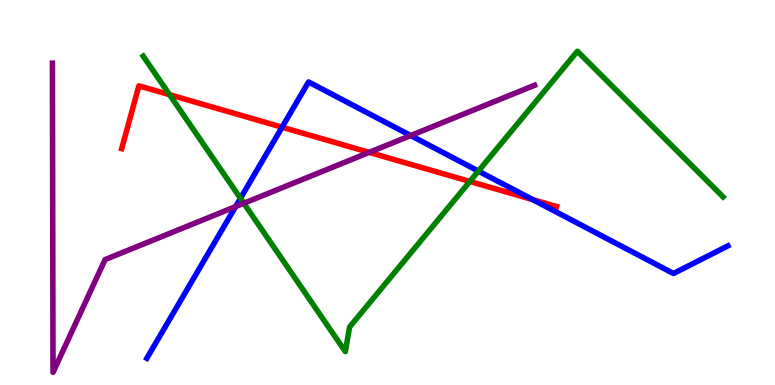[{'lines': ['blue', 'red'], 'intersections': [{'x': 3.64, 'y': 6.7}, {'x': 6.87, 'y': 4.82}]}, {'lines': ['green', 'red'], 'intersections': [{'x': 2.19, 'y': 7.54}, {'x': 6.06, 'y': 5.29}]}, {'lines': ['purple', 'red'], 'intersections': [{'x': 4.76, 'y': 6.04}]}, {'lines': ['blue', 'green'], 'intersections': [{'x': 3.1, 'y': 4.85}, {'x': 6.17, 'y': 5.56}]}, {'lines': ['blue', 'purple'], 'intersections': [{'x': 3.04, 'y': 4.63}, {'x': 5.3, 'y': 6.48}]}, {'lines': ['green', 'purple'], 'intersections': [{'x': 3.15, 'y': 4.72}]}]